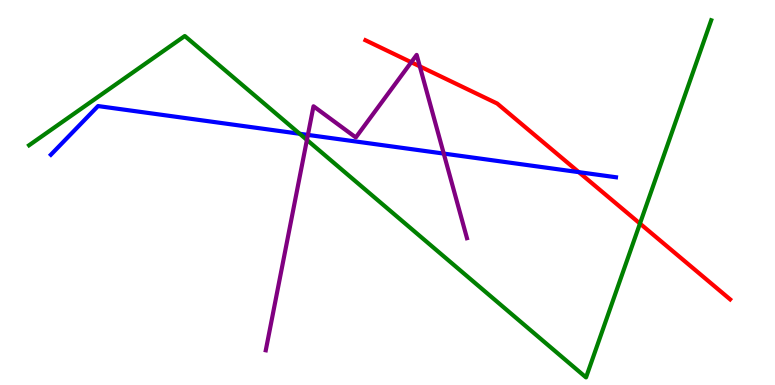[{'lines': ['blue', 'red'], 'intersections': [{'x': 7.47, 'y': 5.53}]}, {'lines': ['green', 'red'], 'intersections': [{'x': 8.26, 'y': 4.19}]}, {'lines': ['purple', 'red'], 'intersections': [{'x': 5.31, 'y': 8.38}, {'x': 5.42, 'y': 8.28}]}, {'lines': ['blue', 'green'], 'intersections': [{'x': 3.87, 'y': 6.53}]}, {'lines': ['blue', 'purple'], 'intersections': [{'x': 3.97, 'y': 6.5}, {'x': 5.73, 'y': 6.01}]}, {'lines': ['green', 'purple'], 'intersections': [{'x': 3.96, 'y': 6.37}]}]